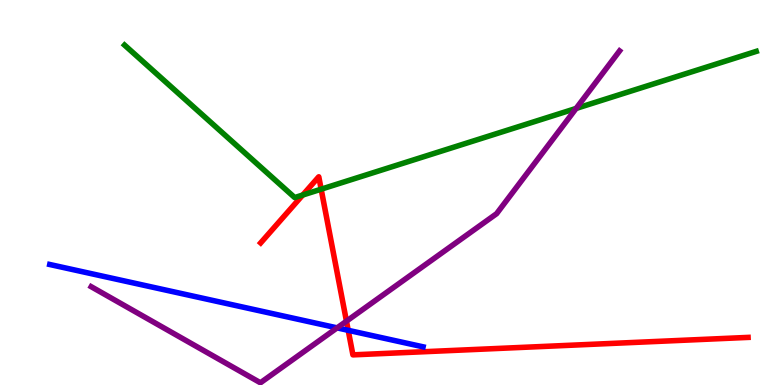[{'lines': ['blue', 'red'], 'intersections': [{'x': 4.49, 'y': 1.42}]}, {'lines': ['green', 'red'], 'intersections': [{'x': 3.91, 'y': 4.93}, {'x': 4.14, 'y': 5.09}]}, {'lines': ['purple', 'red'], 'intersections': [{'x': 4.47, 'y': 1.66}]}, {'lines': ['blue', 'green'], 'intersections': []}, {'lines': ['blue', 'purple'], 'intersections': [{'x': 4.35, 'y': 1.48}]}, {'lines': ['green', 'purple'], 'intersections': [{'x': 7.43, 'y': 7.18}]}]